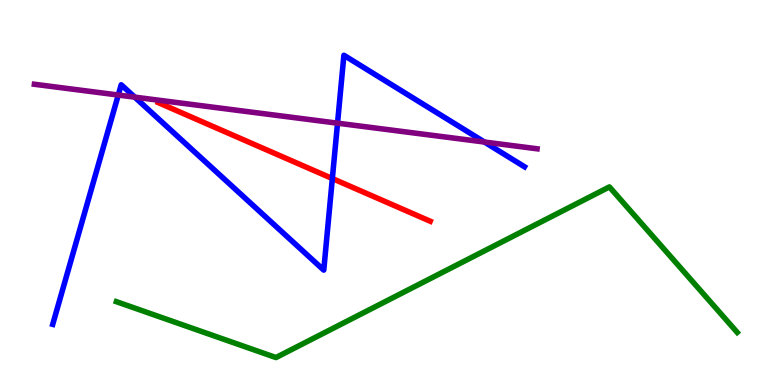[{'lines': ['blue', 'red'], 'intersections': [{'x': 4.29, 'y': 5.36}]}, {'lines': ['green', 'red'], 'intersections': []}, {'lines': ['purple', 'red'], 'intersections': []}, {'lines': ['blue', 'green'], 'intersections': []}, {'lines': ['blue', 'purple'], 'intersections': [{'x': 1.53, 'y': 7.53}, {'x': 1.74, 'y': 7.48}, {'x': 4.36, 'y': 6.8}, {'x': 6.25, 'y': 6.31}]}, {'lines': ['green', 'purple'], 'intersections': []}]